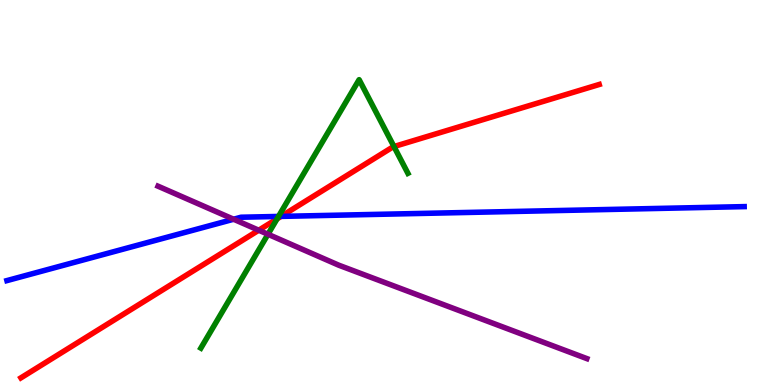[{'lines': ['blue', 'red'], 'intersections': [{'x': 3.63, 'y': 4.38}]}, {'lines': ['green', 'red'], 'intersections': [{'x': 3.58, 'y': 4.32}, {'x': 5.08, 'y': 6.19}]}, {'lines': ['purple', 'red'], 'intersections': [{'x': 3.34, 'y': 4.02}]}, {'lines': ['blue', 'green'], 'intersections': [{'x': 3.59, 'y': 4.38}]}, {'lines': ['blue', 'purple'], 'intersections': [{'x': 3.01, 'y': 4.31}]}, {'lines': ['green', 'purple'], 'intersections': [{'x': 3.46, 'y': 3.92}]}]